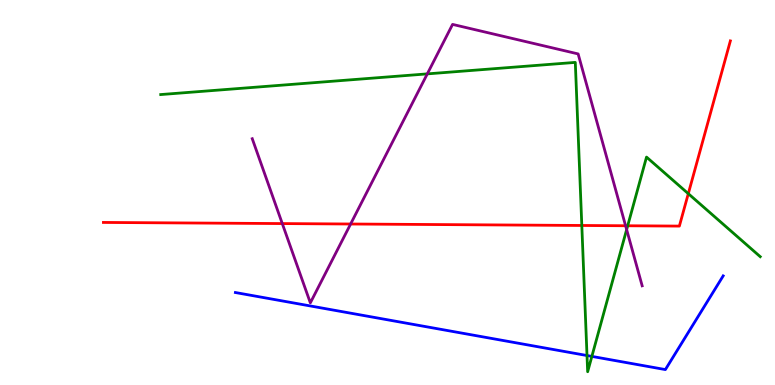[{'lines': ['blue', 'red'], 'intersections': []}, {'lines': ['green', 'red'], 'intersections': [{'x': 7.51, 'y': 4.14}, {'x': 8.1, 'y': 4.14}, {'x': 8.88, 'y': 4.97}]}, {'lines': ['purple', 'red'], 'intersections': [{'x': 3.64, 'y': 4.19}, {'x': 4.52, 'y': 4.18}, {'x': 8.07, 'y': 4.14}]}, {'lines': ['blue', 'green'], 'intersections': [{'x': 7.57, 'y': 0.765}, {'x': 7.64, 'y': 0.743}]}, {'lines': ['blue', 'purple'], 'intersections': []}, {'lines': ['green', 'purple'], 'intersections': [{'x': 5.51, 'y': 8.08}, {'x': 8.09, 'y': 4.04}]}]